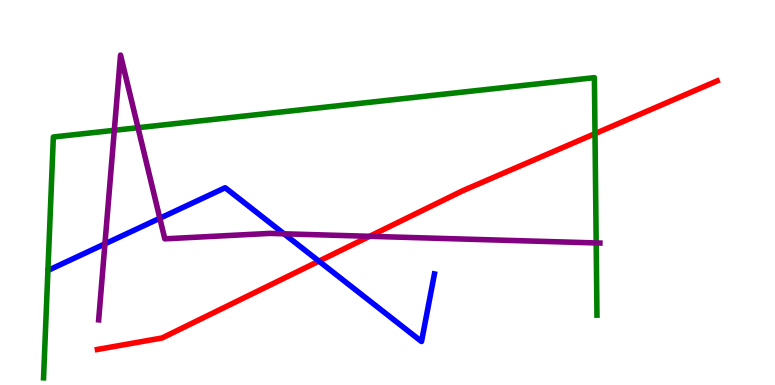[{'lines': ['blue', 'red'], 'intersections': [{'x': 4.12, 'y': 3.22}]}, {'lines': ['green', 'red'], 'intersections': [{'x': 7.68, 'y': 6.53}]}, {'lines': ['purple', 'red'], 'intersections': [{'x': 4.77, 'y': 3.86}]}, {'lines': ['blue', 'green'], 'intersections': []}, {'lines': ['blue', 'purple'], 'intersections': [{'x': 1.35, 'y': 3.67}, {'x': 2.06, 'y': 4.33}, {'x': 3.66, 'y': 3.93}]}, {'lines': ['green', 'purple'], 'intersections': [{'x': 1.48, 'y': 6.62}, {'x': 1.78, 'y': 6.68}, {'x': 7.69, 'y': 3.69}]}]